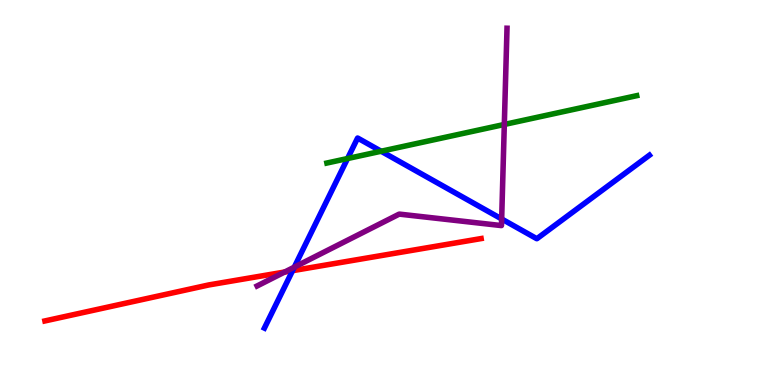[{'lines': ['blue', 'red'], 'intersections': [{'x': 3.77, 'y': 2.97}]}, {'lines': ['green', 'red'], 'intersections': []}, {'lines': ['purple', 'red'], 'intersections': [{'x': 3.67, 'y': 2.93}]}, {'lines': ['blue', 'green'], 'intersections': [{'x': 4.48, 'y': 5.88}, {'x': 4.92, 'y': 6.07}]}, {'lines': ['blue', 'purple'], 'intersections': [{'x': 3.8, 'y': 3.06}, {'x': 6.47, 'y': 4.31}]}, {'lines': ['green', 'purple'], 'intersections': [{'x': 6.51, 'y': 6.77}]}]